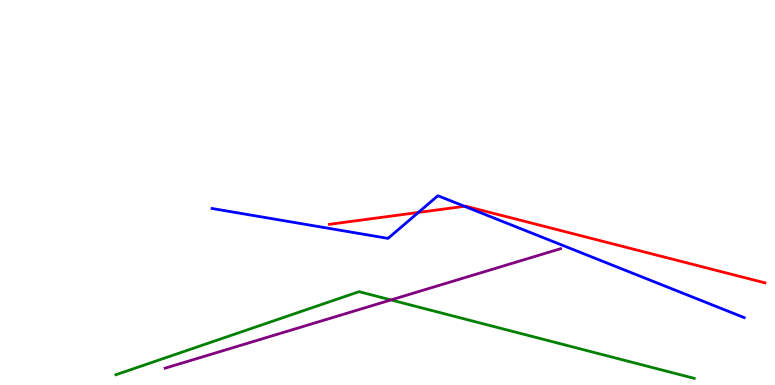[{'lines': ['blue', 'red'], 'intersections': [{'x': 5.4, 'y': 4.48}, {'x': 5.99, 'y': 4.64}]}, {'lines': ['green', 'red'], 'intersections': []}, {'lines': ['purple', 'red'], 'intersections': []}, {'lines': ['blue', 'green'], 'intersections': []}, {'lines': ['blue', 'purple'], 'intersections': []}, {'lines': ['green', 'purple'], 'intersections': [{'x': 5.05, 'y': 2.21}]}]